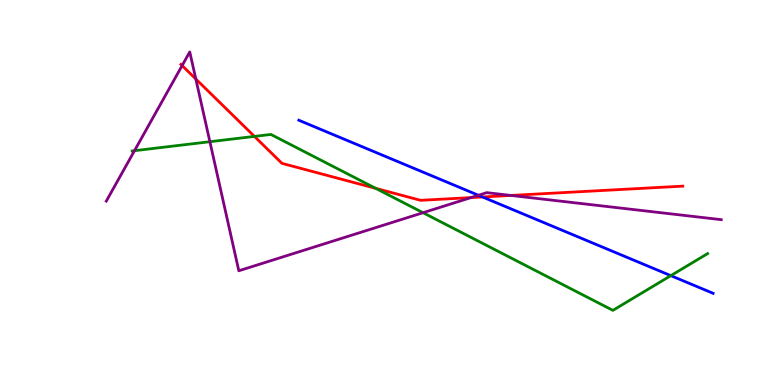[{'lines': ['blue', 'red'], 'intersections': [{'x': 6.23, 'y': 4.88}]}, {'lines': ['green', 'red'], 'intersections': [{'x': 3.28, 'y': 6.46}, {'x': 4.85, 'y': 5.11}]}, {'lines': ['purple', 'red'], 'intersections': [{'x': 2.35, 'y': 8.3}, {'x': 2.53, 'y': 7.95}, {'x': 6.08, 'y': 4.87}, {'x': 6.59, 'y': 4.92}]}, {'lines': ['blue', 'green'], 'intersections': [{'x': 8.66, 'y': 2.84}]}, {'lines': ['blue', 'purple'], 'intersections': [{'x': 6.17, 'y': 4.93}]}, {'lines': ['green', 'purple'], 'intersections': [{'x': 1.74, 'y': 6.09}, {'x': 2.71, 'y': 6.32}, {'x': 5.46, 'y': 4.48}]}]